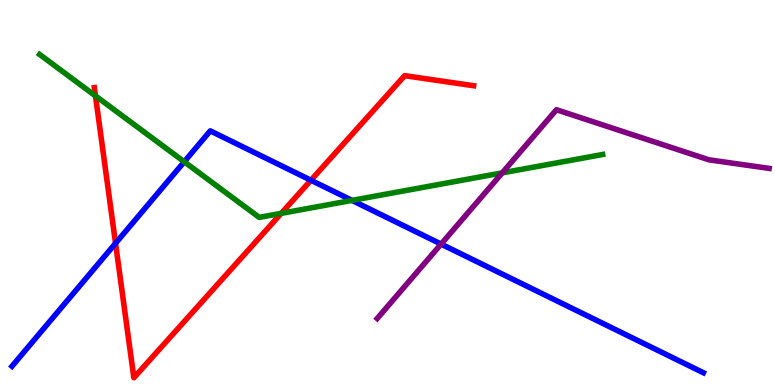[{'lines': ['blue', 'red'], 'intersections': [{'x': 1.49, 'y': 3.68}, {'x': 4.01, 'y': 5.32}]}, {'lines': ['green', 'red'], 'intersections': [{'x': 1.23, 'y': 7.51}, {'x': 3.63, 'y': 4.46}]}, {'lines': ['purple', 'red'], 'intersections': []}, {'lines': ['blue', 'green'], 'intersections': [{'x': 2.38, 'y': 5.8}, {'x': 4.54, 'y': 4.8}]}, {'lines': ['blue', 'purple'], 'intersections': [{'x': 5.69, 'y': 3.66}]}, {'lines': ['green', 'purple'], 'intersections': [{'x': 6.48, 'y': 5.51}]}]